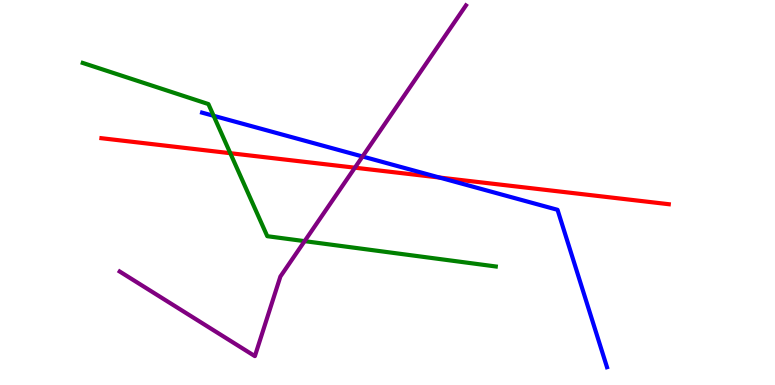[{'lines': ['blue', 'red'], 'intersections': [{'x': 5.67, 'y': 5.39}]}, {'lines': ['green', 'red'], 'intersections': [{'x': 2.97, 'y': 6.02}]}, {'lines': ['purple', 'red'], 'intersections': [{'x': 4.58, 'y': 5.64}]}, {'lines': ['blue', 'green'], 'intersections': [{'x': 2.76, 'y': 6.99}]}, {'lines': ['blue', 'purple'], 'intersections': [{'x': 4.68, 'y': 5.93}]}, {'lines': ['green', 'purple'], 'intersections': [{'x': 3.93, 'y': 3.74}]}]